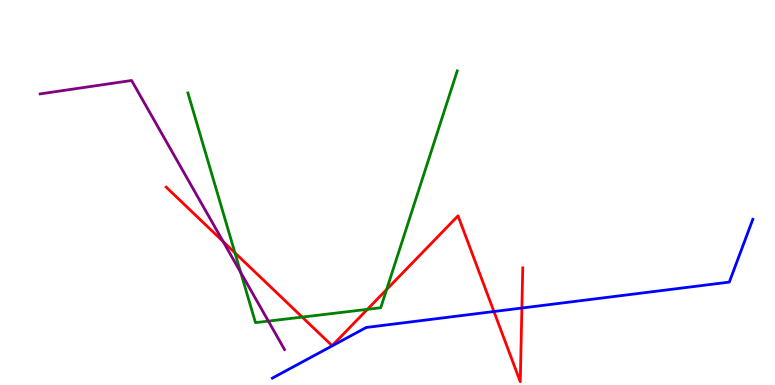[{'lines': ['blue', 'red'], 'intersections': [{'x': 6.37, 'y': 1.91}, {'x': 6.73, 'y': 2.0}]}, {'lines': ['green', 'red'], 'intersections': [{'x': 3.03, 'y': 3.43}, {'x': 3.9, 'y': 1.76}, {'x': 4.74, 'y': 1.97}, {'x': 4.99, 'y': 2.48}]}, {'lines': ['purple', 'red'], 'intersections': [{'x': 2.88, 'y': 3.73}]}, {'lines': ['blue', 'green'], 'intersections': []}, {'lines': ['blue', 'purple'], 'intersections': []}, {'lines': ['green', 'purple'], 'intersections': [{'x': 3.11, 'y': 2.92}, {'x': 3.46, 'y': 1.66}]}]